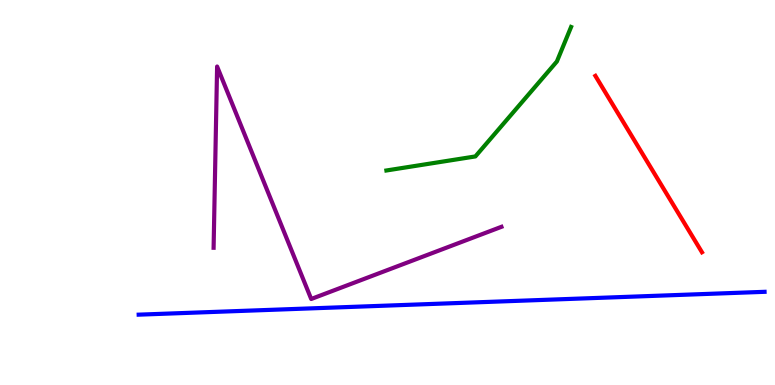[{'lines': ['blue', 'red'], 'intersections': []}, {'lines': ['green', 'red'], 'intersections': []}, {'lines': ['purple', 'red'], 'intersections': []}, {'lines': ['blue', 'green'], 'intersections': []}, {'lines': ['blue', 'purple'], 'intersections': []}, {'lines': ['green', 'purple'], 'intersections': []}]